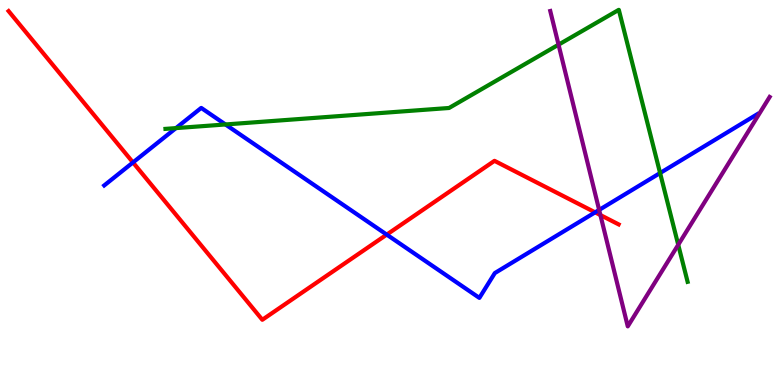[{'lines': ['blue', 'red'], 'intersections': [{'x': 1.72, 'y': 5.78}, {'x': 4.99, 'y': 3.91}, {'x': 7.68, 'y': 4.48}]}, {'lines': ['green', 'red'], 'intersections': []}, {'lines': ['purple', 'red'], 'intersections': [{'x': 7.75, 'y': 4.41}]}, {'lines': ['blue', 'green'], 'intersections': [{'x': 2.27, 'y': 6.67}, {'x': 2.91, 'y': 6.77}, {'x': 8.52, 'y': 5.51}]}, {'lines': ['blue', 'purple'], 'intersections': [{'x': 7.73, 'y': 4.55}]}, {'lines': ['green', 'purple'], 'intersections': [{'x': 7.21, 'y': 8.84}, {'x': 8.75, 'y': 3.64}]}]